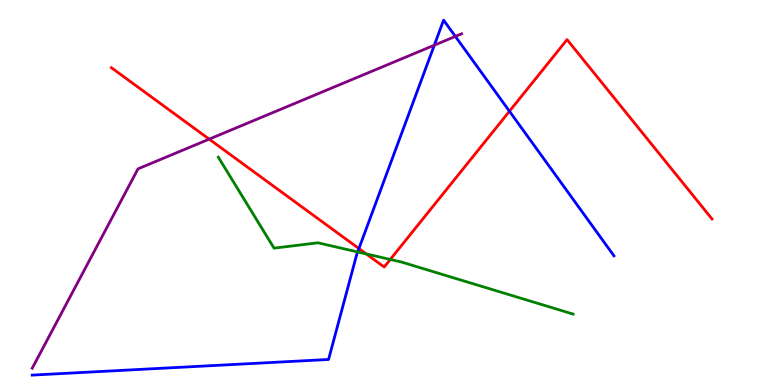[{'lines': ['blue', 'red'], 'intersections': [{'x': 4.63, 'y': 3.54}, {'x': 6.57, 'y': 7.11}]}, {'lines': ['green', 'red'], 'intersections': [{'x': 4.73, 'y': 3.4}, {'x': 5.04, 'y': 3.26}]}, {'lines': ['purple', 'red'], 'intersections': [{'x': 2.7, 'y': 6.39}]}, {'lines': ['blue', 'green'], 'intersections': [{'x': 4.61, 'y': 3.46}]}, {'lines': ['blue', 'purple'], 'intersections': [{'x': 5.6, 'y': 8.83}, {'x': 5.88, 'y': 9.05}]}, {'lines': ['green', 'purple'], 'intersections': []}]